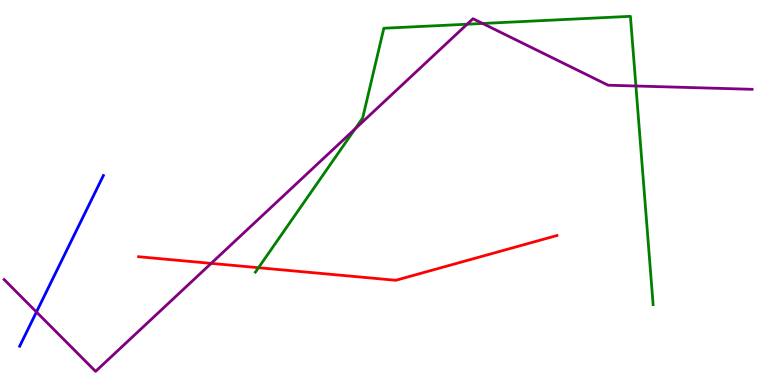[{'lines': ['blue', 'red'], 'intersections': []}, {'lines': ['green', 'red'], 'intersections': [{'x': 3.34, 'y': 3.05}]}, {'lines': ['purple', 'red'], 'intersections': [{'x': 2.72, 'y': 3.16}]}, {'lines': ['blue', 'green'], 'intersections': []}, {'lines': ['blue', 'purple'], 'intersections': [{'x': 0.47, 'y': 1.9}]}, {'lines': ['green', 'purple'], 'intersections': [{'x': 4.58, 'y': 6.65}, {'x': 6.03, 'y': 9.37}, {'x': 6.23, 'y': 9.39}, {'x': 8.21, 'y': 7.77}]}]